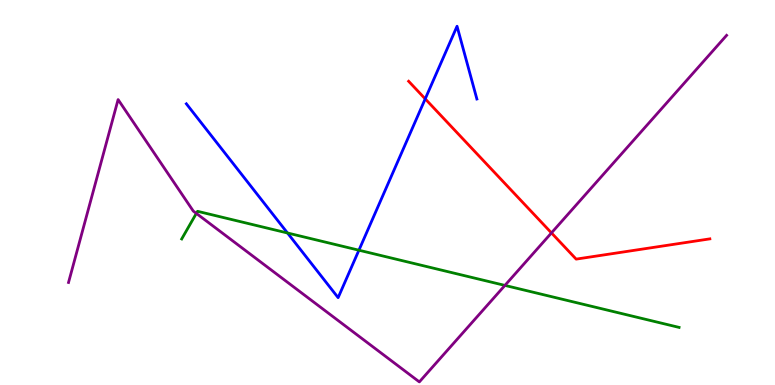[{'lines': ['blue', 'red'], 'intersections': [{'x': 5.49, 'y': 7.43}]}, {'lines': ['green', 'red'], 'intersections': []}, {'lines': ['purple', 'red'], 'intersections': [{'x': 7.12, 'y': 3.95}]}, {'lines': ['blue', 'green'], 'intersections': [{'x': 3.71, 'y': 3.95}, {'x': 4.63, 'y': 3.5}]}, {'lines': ['blue', 'purple'], 'intersections': []}, {'lines': ['green', 'purple'], 'intersections': [{'x': 2.53, 'y': 4.46}, {'x': 6.51, 'y': 2.59}]}]